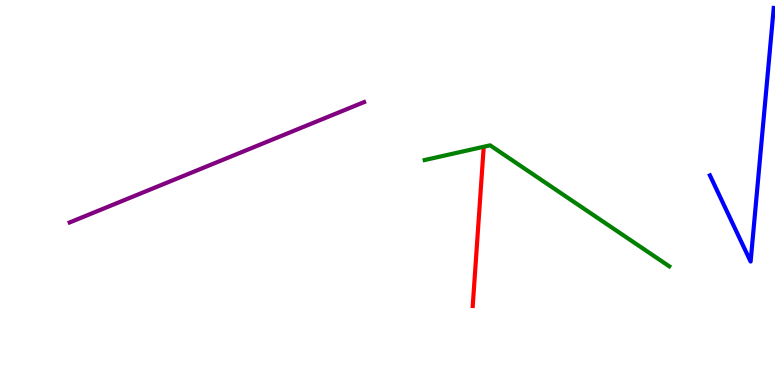[{'lines': ['blue', 'red'], 'intersections': []}, {'lines': ['green', 'red'], 'intersections': []}, {'lines': ['purple', 'red'], 'intersections': []}, {'lines': ['blue', 'green'], 'intersections': []}, {'lines': ['blue', 'purple'], 'intersections': []}, {'lines': ['green', 'purple'], 'intersections': []}]